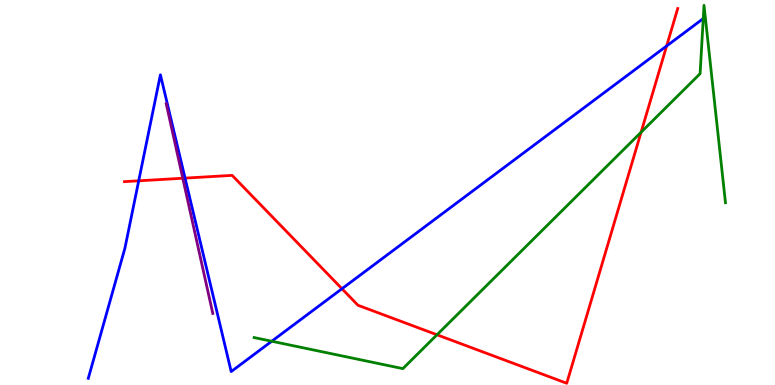[{'lines': ['blue', 'red'], 'intersections': [{'x': 1.79, 'y': 5.3}, {'x': 2.39, 'y': 5.37}, {'x': 4.41, 'y': 2.5}, {'x': 8.6, 'y': 8.81}]}, {'lines': ['green', 'red'], 'intersections': [{'x': 5.64, 'y': 1.3}, {'x': 8.27, 'y': 6.56}]}, {'lines': ['purple', 'red'], 'intersections': [{'x': 2.36, 'y': 5.37}]}, {'lines': ['blue', 'green'], 'intersections': [{'x': 3.51, 'y': 1.14}, {'x': 9.07, 'y': 9.52}]}, {'lines': ['blue', 'purple'], 'intersections': []}, {'lines': ['green', 'purple'], 'intersections': []}]